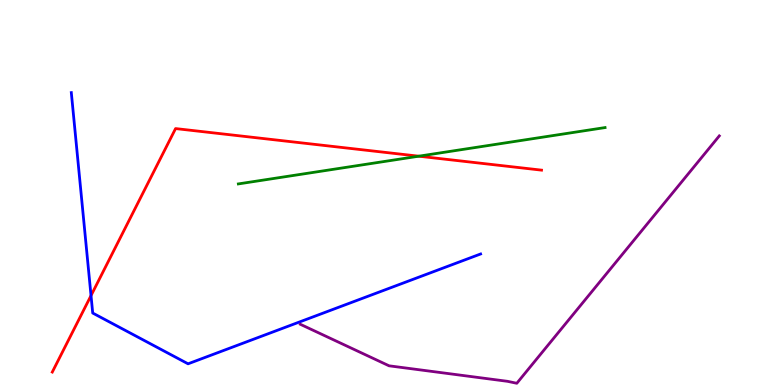[{'lines': ['blue', 'red'], 'intersections': [{'x': 1.17, 'y': 2.32}]}, {'lines': ['green', 'red'], 'intersections': [{'x': 5.4, 'y': 5.94}]}, {'lines': ['purple', 'red'], 'intersections': []}, {'lines': ['blue', 'green'], 'intersections': []}, {'lines': ['blue', 'purple'], 'intersections': []}, {'lines': ['green', 'purple'], 'intersections': []}]